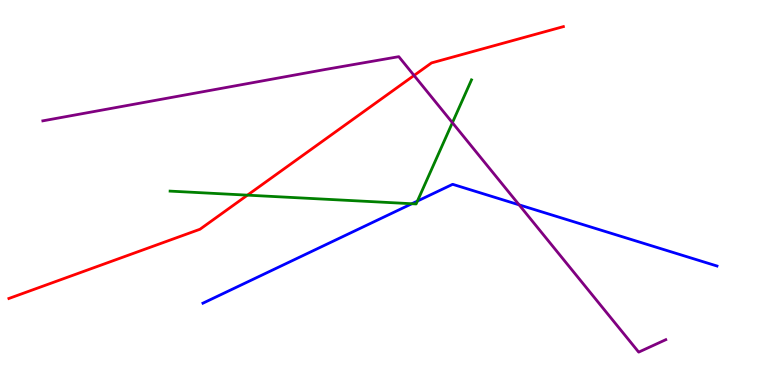[{'lines': ['blue', 'red'], 'intersections': []}, {'lines': ['green', 'red'], 'intersections': [{'x': 3.19, 'y': 4.93}]}, {'lines': ['purple', 'red'], 'intersections': [{'x': 5.34, 'y': 8.04}]}, {'lines': ['blue', 'green'], 'intersections': [{'x': 5.31, 'y': 4.71}, {'x': 5.39, 'y': 4.78}]}, {'lines': ['blue', 'purple'], 'intersections': [{'x': 6.7, 'y': 4.68}]}, {'lines': ['green', 'purple'], 'intersections': [{'x': 5.84, 'y': 6.81}]}]